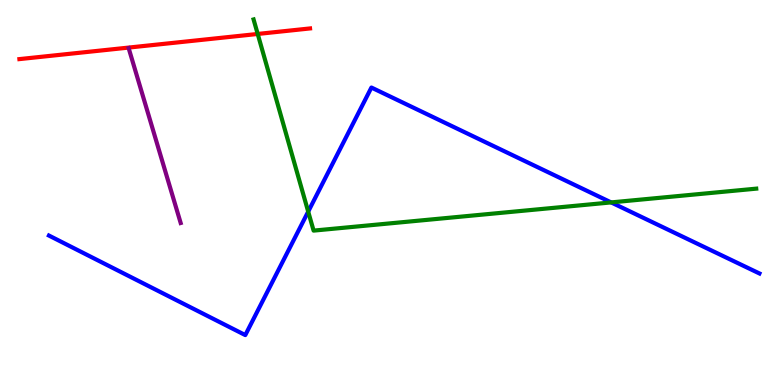[{'lines': ['blue', 'red'], 'intersections': []}, {'lines': ['green', 'red'], 'intersections': [{'x': 3.33, 'y': 9.12}]}, {'lines': ['purple', 'red'], 'intersections': []}, {'lines': ['blue', 'green'], 'intersections': [{'x': 3.98, 'y': 4.5}, {'x': 7.89, 'y': 4.74}]}, {'lines': ['blue', 'purple'], 'intersections': []}, {'lines': ['green', 'purple'], 'intersections': []}]